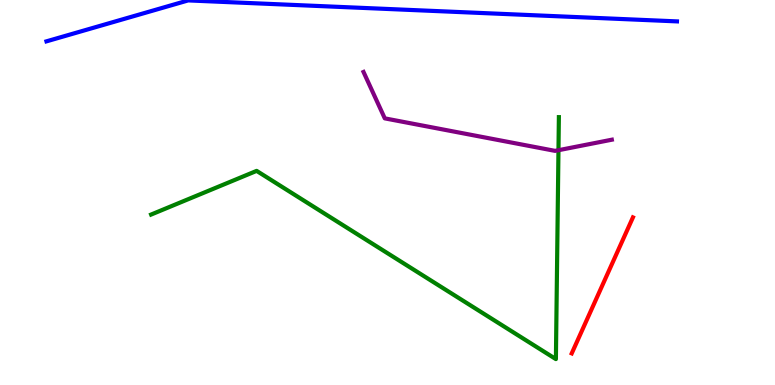[{'lines': ['blue', 'red'], 'intersections': []}, {'lines': ['green', 'red'], 'intersections': []}, {'lines': ['purple', 'red'], 'intersections': []}, {'lines': ['blue', 'green'], 'intersections': []}, {'lines': ['blue', 'purple'], 'intersections': []}, {'lines': ['green', 'purple'], 'intersections': [{'x': 7.21, 'y': 6.1}]}]